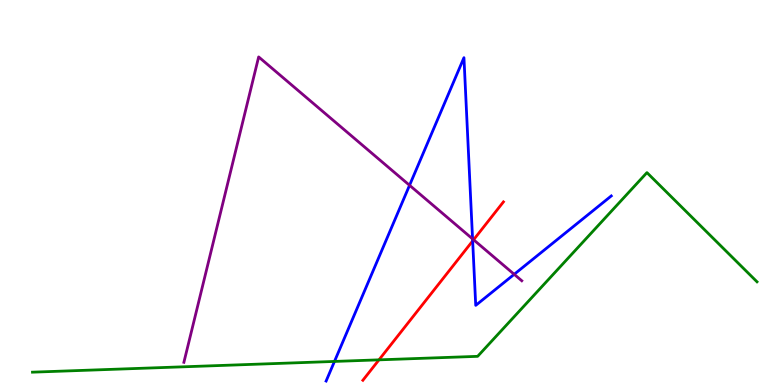[{'lines': ['blue', 'red'], 'intersections': [{'x': 6.1, 'y': 3.74}]}, {'lines': ['green', 'red'], 'intersections': [{'x': 4.89, 'y': 0.653}]}, {'lines': ['purple', 'red'], 'intersections': [{'x': 6.11, 'y': 3.77}]}, {'lines': ['blue', 'green'], 'intersections': [{'x': 4.32, 'y': 0.612}]}, {'lines': ['blue', 'purple'], 'intersections': [{'x': 5.28, 'y': 5.19}, {'x': 6.1, 'y': 3.79}, {'x': 6.63, 'y': 2.87}]}, {'lines': ['green', 'purple'], 'intersections': []}]